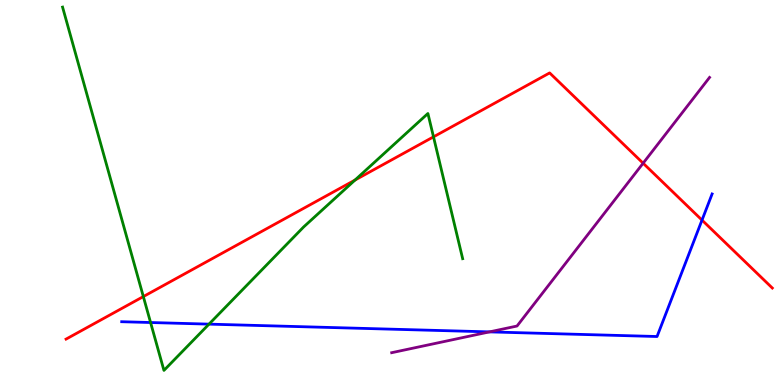[{'lines': ['blue', 'red'], 'intersections': [{'x': 9.06, 'y': 4.28}]}, {'lines': ['green', 'red'], 'intersections': [{'x': 1.85, 'y': 2.3}, {'x': 4.58, 'y': 5.32}, {'x': 5.59, 'y': 6.45}]}, {'lines': ['purple', 'red'], 'intersections': [{'x': 8.3, 'y': 5.76}]}, {'lines': ['blue', 'green'], 'intersections': [{'x': 1.94, 'y': 1.62}, {'x': 2.7, 'y': 1.58}]}, {'lines': ['blue', 'purple'], 'intersections': [{'x': 6.32, 'y': 1.38}]}, {'lines': ['green', 'purple'], 'intersections': []}]